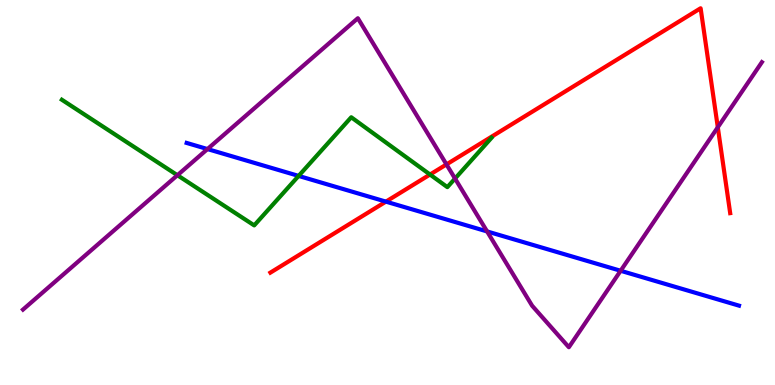[{'lines': ['blue', 'red'], 'intersections': [{'x': 4.98, 'y': 4.76}]}, {'lines': ['green', 'red'], 'intersections': [{'x': 5.55, 'y': 5.47}]}, {'lines': ['purple', 'red'], 'intersections': [{'x': 5.76, 'y': 5.73}, {'x': 9.26, 'y': 6.69}]}, {'lines': ['blue', 'green'], 'intersections': [{'x': 3.85, 'y': 5.43}]}, {'lines': ['blue', 'purple'], 'intersections': [{'x': 2.68, 'y': 6.13}, {'x': 6.29, 'y': 3.99}, {'x': 8.01, 'y': 2.97}]}, {'lines': ['green', 'purple'], 'intersections': [{'x': 2.29, 'y': 5.45}, {'x': 5.87, 'y': 5.36}]}]